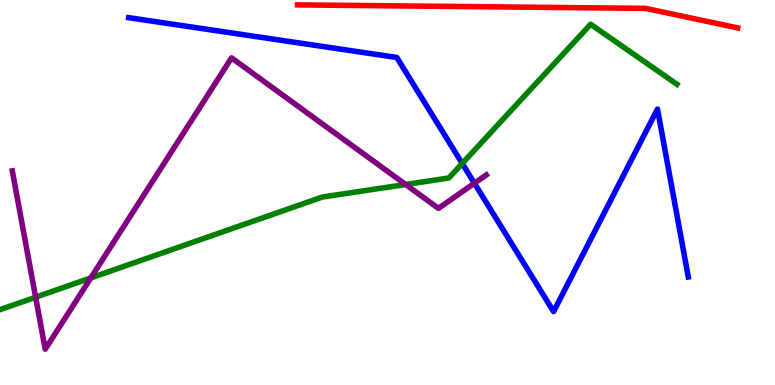[{'lines': ['blue', 'red'], 'intersections': []}, {'lines': ['green', 'red'], 'intersections': []}, {'lines': ['purple', 'red'], 'intersections': []}, {'lines': ['blue', 'green'], 'intersections': [{'x': 5.96, 'y': 5.75}]}, {'lines': ['blue', 'purple'], 'intersections': [{'x': 6.12, 'y': 5.24}]}, {'lines': ['green', 'purple'], 'intersections': [{'x': 0.46, 'y': 2.28}, {'x': 1.17, 'y': 2.78}, {'x': 5.23, 'y': 5.21}]}]